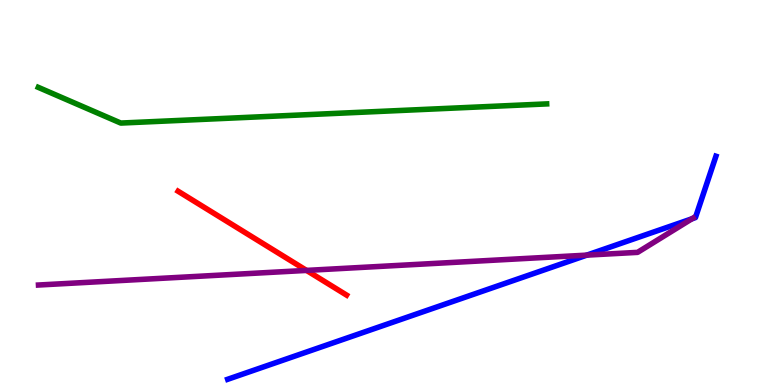[{'lines': ['blue', 'red'], 'intersections': []}, {'lines': ['green', 'red'], 'intersections': []}, {'lines': ['purple', 'red'], 'intersections': [{'x': 3.96, 'y': 2.98}]}, {'lines': ['blue', 'green'], 'intersections': []}, {'lines': ['blue', 'purple'], 'intersections': [{'x': 7.57, 'y': 3.37}, {'x': 8.93, 'y': 4.32}]}, {'lines': ['green', 'purple'], 'intersections': []}]